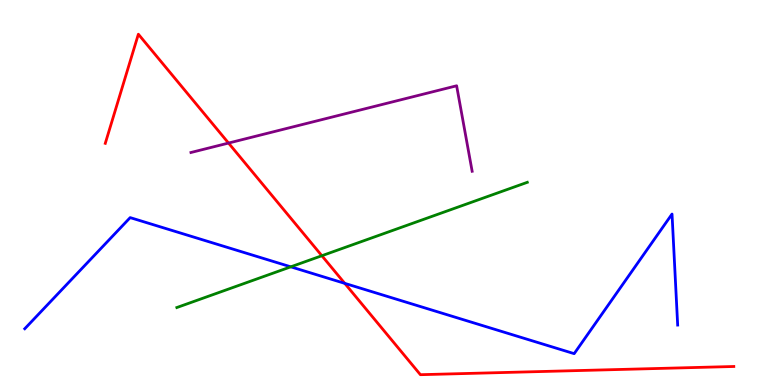[{'lines': ['blue', 'red'], 'intersections': [{'x': 4.45, 'y': 2.64}]}, {'lines': ['green', 'red'], 'intersections': [{'x': 4.15, 'y': 3.36}]}, {'lines': ['purple', 'red'], 'intersections': [{'x': 2.95, 'y': 6.28}]}, {'lines': ['blue', 'green'], 'intersections': [{'x': 3.75, 'y': 3.07}]}, {'lines': ['blue', 'purple'], 'intersections': []}, {'lines': ['green', 'purple'], 'intersections': []}]